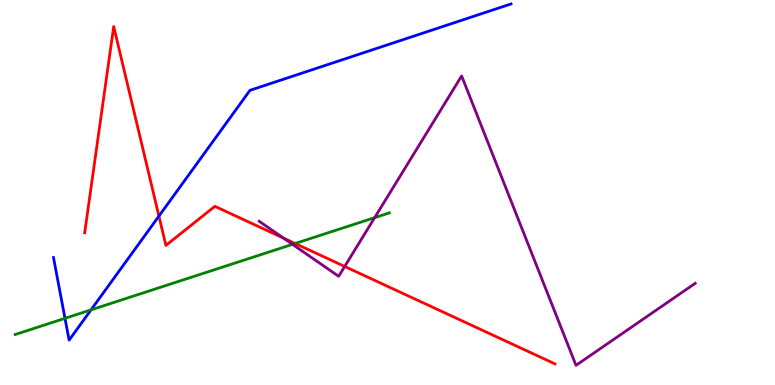[{'lines': ['blue', 'red'], 'intersections': [{'x': 2.05, 'y': 4.39}]}, {'lines': ['green', 'red'], 'intersections': [{'x': 3.81, 'y': 3.68}]}, {'lines': ['purple', 'red'], 'intersections': [{'x': 3.66, 'y': 3.81}, {'x': 4.45, 'y': 3.08}]}, {'lines': ['blue', 'green'], 'intersections': [{'x': 0.839, 'y': 1.73}, {'x': 1.17, 'y': 1.95}]}, {'lines': ['blue', 'purple'], 'intersections': []}, {'lines': ['green', 'purple'], 'intersections': [{'x': 3.77, 'y': 3.65}, {'x': 4.83, 'y': 4.35}]}]